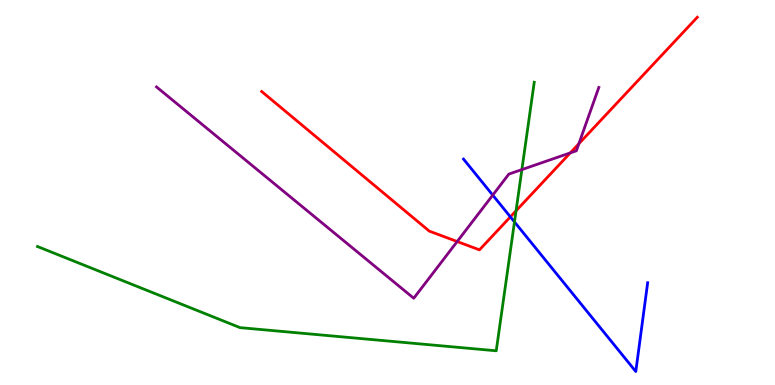[{'lines': ['blue', 'red'], 'intersections': [{'x': 6.59, 'y': 4.37}]}, {'lines': ['green', 'red'], 'intersections': [{'x': 6.66, 'y': 4.52}]}, {'lines': ['purple', 'red'], 'intersections': [{'x': 5.9, 'y': 3.73}, {'x': 7.36, 'y': 6.03}, {'x': 7.47, 'y': 6.27}]}, {'lines': ['blue', 'green'], 'intersections': [{'x': 6.64, 'y': 4.24}]}, {'lines': ['blue', 'purple'], 'intersections': [{'x': 6.36, 'y': 4.93}]}, {'lines': ['green', 'purple'], 'intersections': [{'x': 6.73, 'y': 5.59}]}]